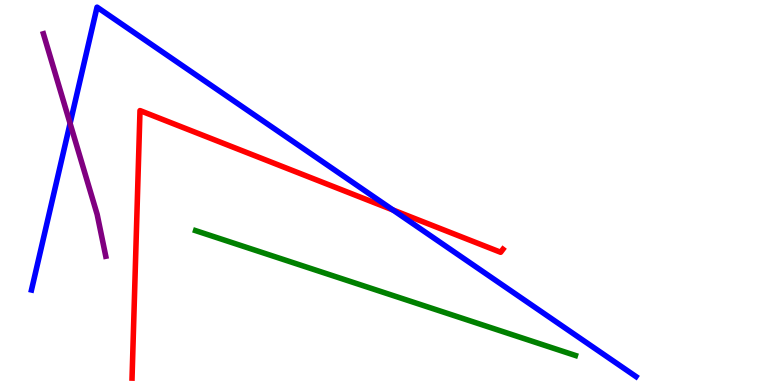[{'lines': ['blue', 'red'], 'intersections': [{'x': 5.07, 'y': 4.55}]}, {'lines': ['green', 'red'], 'intersections': []}, {'lines': ['purple', 'red'], 'intersections': []}, {'lines': ['blue', 'green'], 'intersections': []}, {'lines': ['blue', 'purple'], 'intersections': [{'x': 0.904, 'y': 6.79}]}, {'lines': ['green', 'purple'], 'intersections': []}]